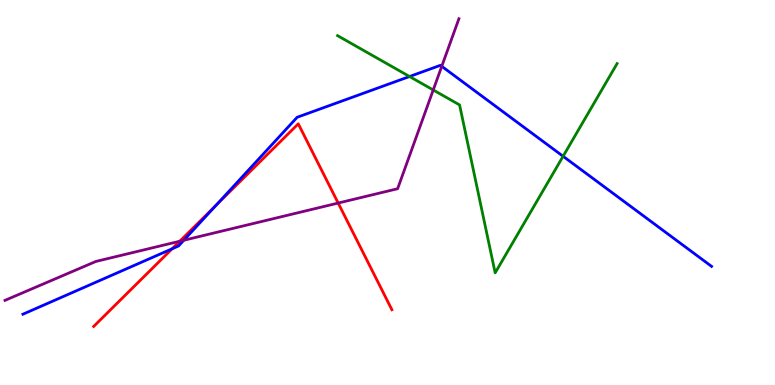[{'lines': ['blue', 'red'], 'intersections': [{'x': 2.22, 'y': 3.54}, {'x': 2.79, 'y': 4.67}]}, {'lines': ['green', 'red'], 'intersections': []}, {'lines': ['purple', 'red'], 'intersections': [{'x': 2.32, 'y': 3.73}, {'x': 4.36, 'y': 4.73}]}, {'lines': ['blue', 'green'], 'intersections': [{'x': 5.28, 'y': 8.01}, {'x': 7.27, 'y': 5.94}]}, {'lines': ['blue', 'purple'], 'intersections': [{'x': 2.37, 'y': 3.76}, {'x': 5.7, 'y': 8.28}]}, {'lines': ['green', 'purple'], 'intersections': [{'x': 5.59, 'y': 7.66}]}]